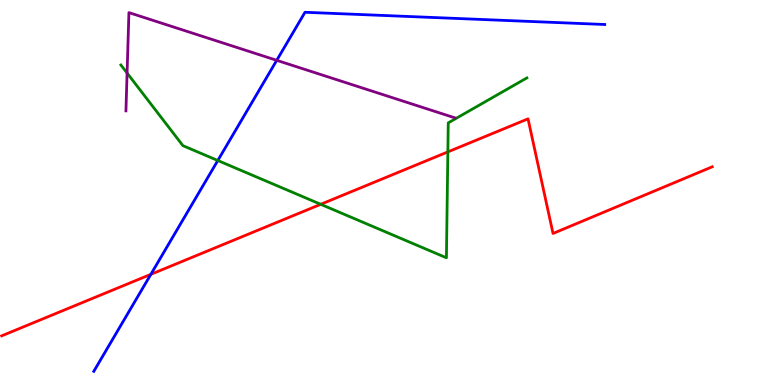[{'lines': ['blue', 'red'], 'intersections': [{'x': 1.95, 'y': 2.87}]}, {'lines': ['green', 'red'], 'intersections': [{'x': 4.14, 'y': 4.69}, {'x': 5.78, 'y': 6.05}]}, {'lines': ['purple', 'red'], 'intersections': []}, {'lines': ['blue', 'green'], 'intersections': [{'x': 2.81, 'y': 5.83}]}, {'lines': ['blue', 'purple'], 'intersections': [{'x': 3.57, 'y': 8.43}]}, {'lines': ['green', 'purple'], 'intersections': [{'x': 1.64, 'y': 8.1}]}]